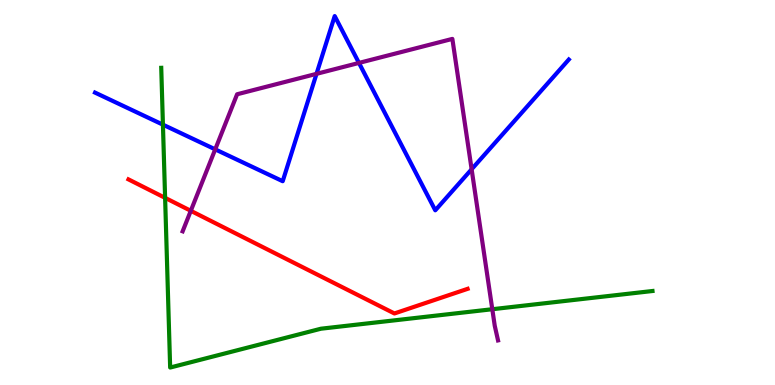[{'lines': ['blue', 'red'], 'intersections': []}, {'lines': ['green', 'red'], 'intersections': [{'x': 2.13, 'y': 4.86}]}, {'lines': ['purple', 'red'], 'intersections': [{'x': 2.46, 'y': 4.52}]}, {'lines': ['blue', 'green'], 'intersections': [{'x': 2.1, 'y': 6.76}]}, {'lines': ['blue', 'purple'], 'intersections': [{'x': 2.78, 'y': 6.12}, {'x': 4.08, 'y': 8.08}, {'x': 4.63, 'y': 8.37}, {'x': 6.09, 'y': 5.6}]}, {'lines': ['green', 'purple'], 'intersections': [{'x': 6.35, 'y': 1.97}]}]